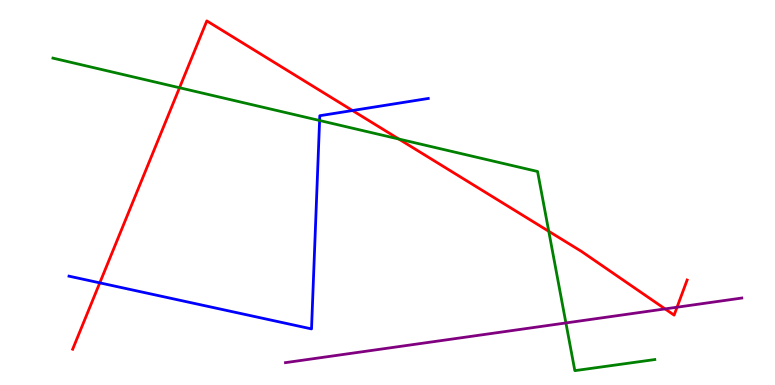[{'lines': ['blue', 'red'], 'intersections': [{'x': 1.29, 'y': 2.65}, {'x': 4.55, 'y': 7.13}]}, {'lines': ['green', 'red'], 'intersections': [{'x': 2.32, 'y': 7.72}, {'x': 5.15, 'y': 6.39}, {'x': 7.08, 'y': 3.99}]}, {'lines': ['purple', 'red'], 'intersections': [{'x': 8.58, 'y': 1.98}, {'x': 8.74, 'y': 2.02}]}, {'lines': ['blue', 'green'], 'intersections': [{'x': 4.12, 'y': 6.87}]}, {'lines': ['blue', 'purple'], 'intersections': []}, {'lines': ['green', 'purple'], 'intersections': [{'x': 7.3, 'y': 1.61}]}]